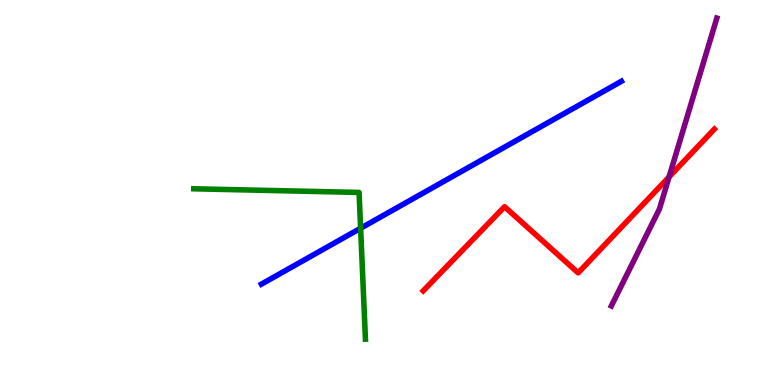[{'lines': ['blue', 'red'], 'intersections': []}, {'lines': ['green', 'red'], 'intersections': []}, {'lines': ['purple', 'red'], 'intersections': [{'x': 8.63, 'y': 5.4}]}, {'lines': ['blue', 'green'], 'intersections': [{'x': 4.65, 'y': 4.07}]}, {'lines': ['blue', 'purple'], 'intersections': []}, {'lines': ['green', 'purple'], 'intersections': []}]